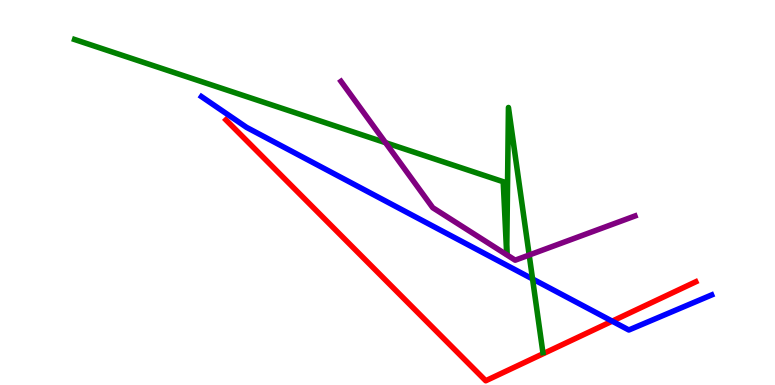[{'lines': ['blue', 'red'], 'intersections': [{'x': 7.9, 'y': 1.66}]}, {'lines': ['green', 'red'], 'intersections': []}, {'lines': ['purple', 'red'], 'intersections': []}, {'lines': ['blue', 'green'], 'intersections': [{'x': 6.87, 'y': 2.75}]}, {'lines': ['blue', 'purple'], 'intersections': []}, {'lines': ['green', 'purple'], 'intersections': [{'x': 4.97, 'y': 6.29}, {'x': 6.83, 'y': 3.38}]}]